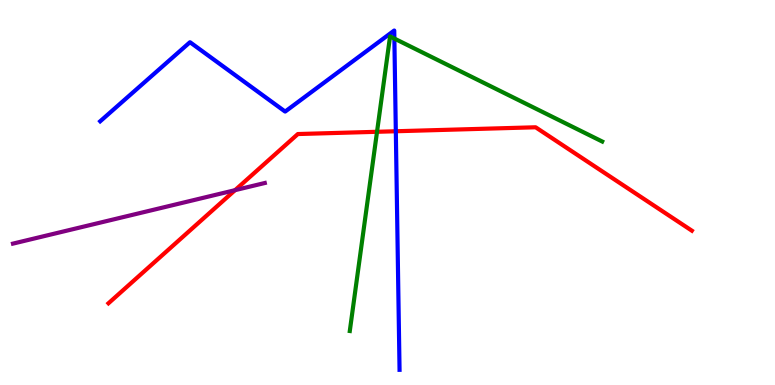[{'lines': ['blue', 'red'], 'intersections': [{'x': 5.11, 'y': 6.59}]}, {'lines': ['green', 'red'], 'intersections': [{'x': 4.86, 'y': 6.58}]}, {'lines': ['purple', 'red'], 'intersections': [{'x': 3.03, 'y': 5.06}]}, {'lines': ['blue', 'green'], 'intersections': [{'x': 5.09, 'y': 9.0}]}, {'lines': ['blue', 'purple'], 'intersections': []}, {'lines': ['green', 'purple'], 'intersections': []}]